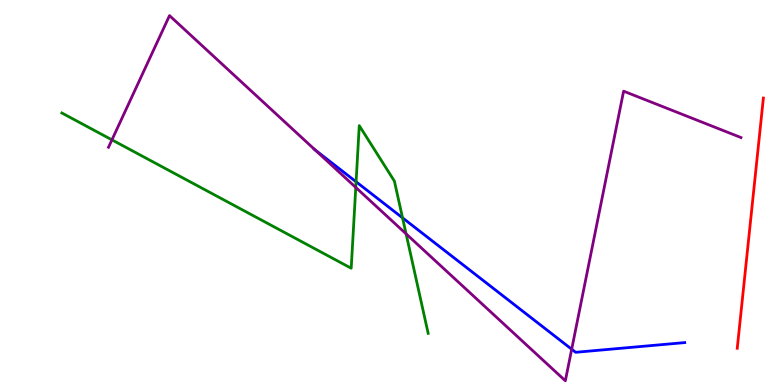[{'lines': ['blue', 'red'], 'intersections': []}, {'lines': ['green', 'red'], 'intersections': []}, {'lines': ['purple', 'red'], 'intersections': []}, {'lines': ['blue', 'green'], 'intersections': [{'x': 4.59, 'y': 5.28}, {'x': 5.19, 'y': 4.34}]}, {'lines': ['blue', 'purple'], 'intersections': [{'x': 4.07, 'y': 6.1}, {'x': 7.38, 'y': 0.929}]}, {'lines': ['green', 'purple'], 'intersections': [{'x': 1.44, 'y': 6.37}, {'x': 4.59, 'y': 5.13}, {'x': 5.24, 'y': 3.93}]}]